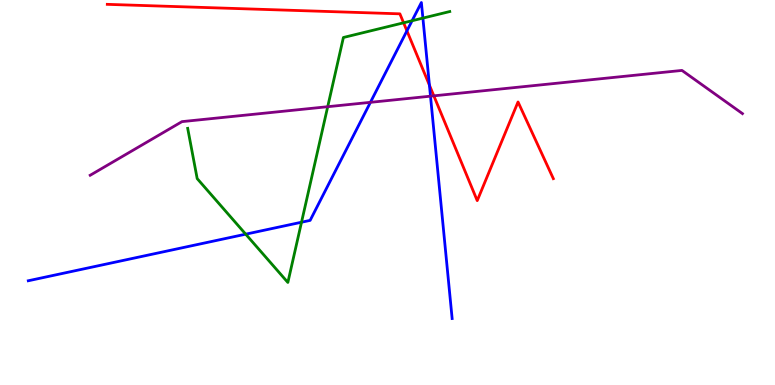[{'lines': ['blue', 'red'], 'intersections': [{'x': 5.25, 'y': 9.2}, {'x': 5.54, 'y': 7.79}]}, {'lines': ['green', 'red'], 'intersections': [{'x': 5.21, 'y': 9.41}]}, {'lines': ['purple', 'red'], 'intersections': [{'x': 5.6, 'y': 7.51}]}, {'lines': ['blue', 'green'], 'intersections': [{'x': 3.17, 'y': 3.92}, {'x': 3.89, 'y': 4.23}, {'x': 5.32, 'y': 9.46}, {'x': 5.46, 'y': 9.53}]}, {'lines': ['blue', 'purple'], 'intersections': [{'x': 4.78, 'y': 7.34}, {'x': 5.55, 'y': 7.5}]}, {'lines': ['green', 'purple'], 'intersections': [{'x': 4.23, 'y': 7.23}]}]